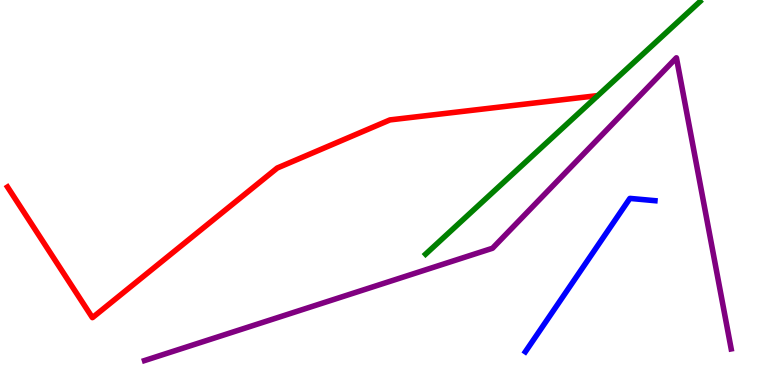[{'lines': ['blue', 'red'], 'intersections': []}, {'lines': ['green', 'red'], 'intersections': []}, {'lines': ['purple', 'red'], 'intersections': []}, {'lines': ['blue', 'green'], 'intersections': []}, {'lines': ['blue', 'purple'], 'intersections': []}, {'lines': ['green', 'purple'], 'intersections': []}]